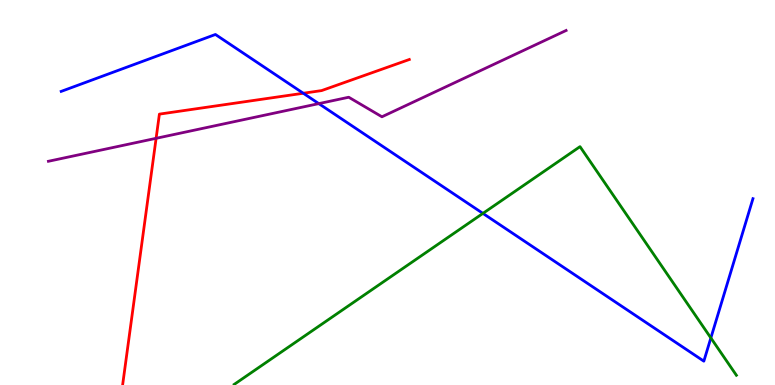[{'lines': ['blue', 'red'], 'intersections': [{'x': 3.91, 'y': 7.58}]}, {'lines': ['green', 'red'], 'intersections': []}, {'lines': ['purple', 'red'], 'intersections': [{'x': 2.01, 'y': 6.41}]}, {'lines': ['blue', 'green'], 'intersections': [{'x': 6.23, 'y': 4.46}, {'x': 9.17, 'y': 1.22}]}, {'lines': ['blue', 'purple'], 'intersections': [{'x': 4.11, 'y': 7.31}]}, {'lines': ['green', 'purple'], 'intersections': []}]